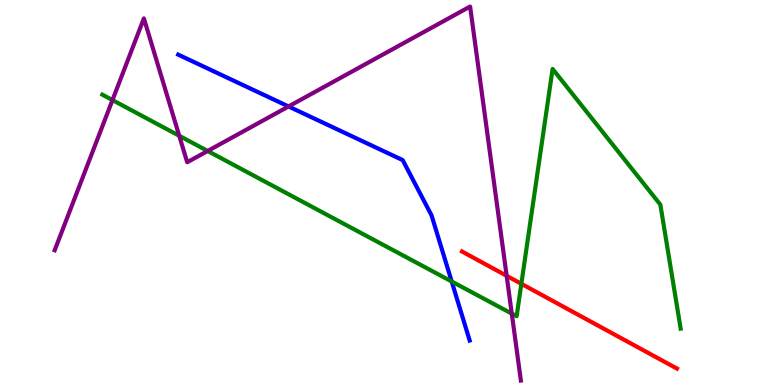[{'lines': ['blue', 'red'], 'intersections': []}, {'lines': ['green', 'red'], 'intersections': [{'x': 6.73, 'y': 2.63}]}, {'lines': ['purple', 'red'], 'intersections': [{'x': 6.54, 'y': 2.84}]}, {'lines': ['blue', 'green'], 'intersections': [{'x': 5.83, 'y': 2.69}]}, {'lines': ['blue', 'purple'], 'intersections': [{'x': 3.72, 'y': 7.23}]}, {'lines': ['green', 'purple'], 'intersections': [{'x': 1.45, 'y': 7.4}, {'x': 2.31, 'y': 6.47}, {'x': 2.68, 'y': 6.08}, {'x': 6.6, 'y': 1.85}]}]